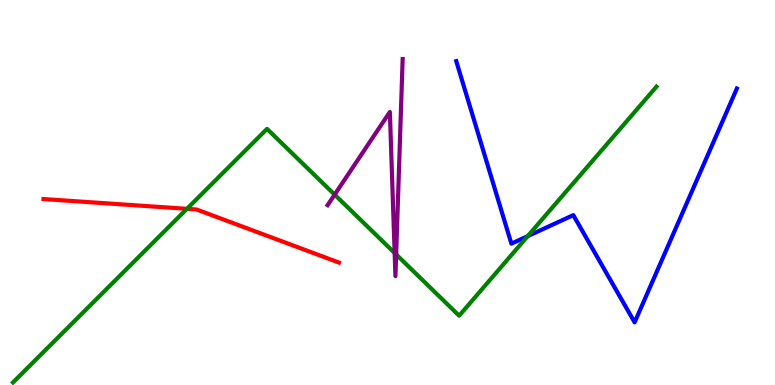[{'lines': ['blue', 'red'], 'intersections': []}, {'lines': ['green', 'red'], 'intersections': [{'x': 2.41, 'y': 4.58}]}, {'lines': ['purple', 'red'], 'intersections': []}, {'lines': ['blue', 'green'], 'intersections': [{'x': 6.81, 'y': 3.87}]}, {'lines': ['blue', 'purple'], 'intersections': []}, {'lines': ['green', 'purple'], 'intersections': [{'x': 4.32, 'y': 4.94}, {'x': 5.09, 'y': 3.43}, {'x': 5.11, 'y': 3.39}]}]